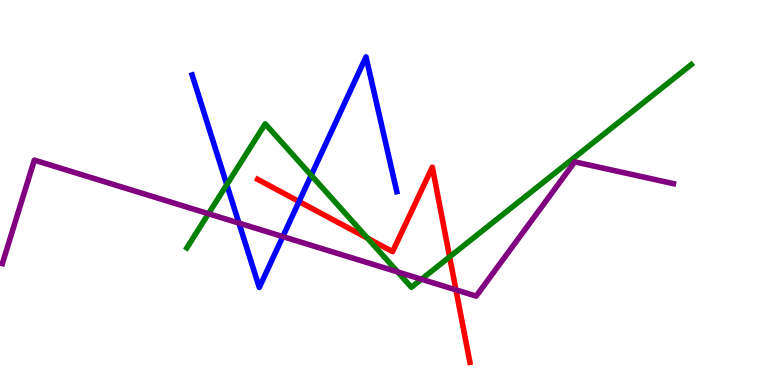[{'lines': ['blue', 'red'], 'intersections': [{'x': 3.86, 'y': 4.77}]}, {'lines': ['green', 'red'], 'intersections': [{'x': 4.74, 'y': 3.81}, {'x': 5.8, 'y': 3.33}]}, {'lines': ['purple', 'red'], 'intersections': [{'x': 5.88, 'y': 2.47}]}, {'lines': ['blue', 'green'], 'intersections': [{'x': 2.93, 'y': 5.2}, {'x': 4.02, 'y': 5.45}]}, {'lines': ['blue', 'purple'], 'intersections': [{'x': 3.08, 'y': 4.21}, {'x': 3.65, 'y': 3.85}]}, {'lines': ['green', 'purple'], 'intersections': [{'x': 2.69, 'y': 4.45}, {'x': 5.13, 'y': 2.94}, {'x': 5.44, 'y': 2.75}]}]